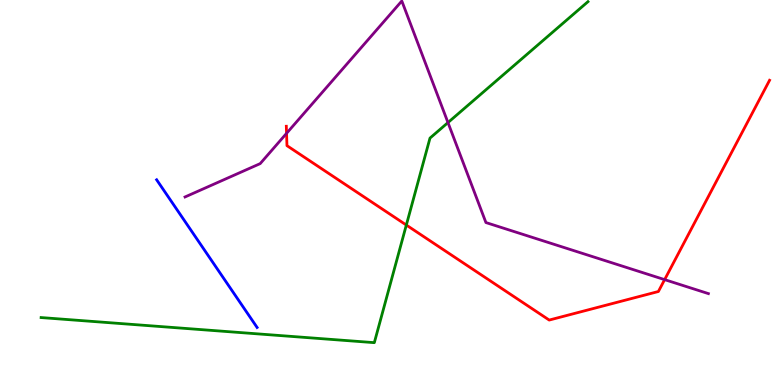[{'lines': ['blue', 'red'], 'intersections': []}, {'lines': ['green', 'red'], 'intersections': [{'x': 5.24, 'y': 4.15}]}, {'lines': ['purple', 'red'], 'intersections': [{'x': 3.7, 'y': 6.54}, {'x': 8.58, 'y': 2.74}]}, {'lines': ['blue', 'green'], 'intersections': []}, {'lines': ['blue', 'purple'], 'intersections': []}, {'lines': ['green', 'purple'], 'intersections': [{'x': 5.78, 'y': 6.82}]}]